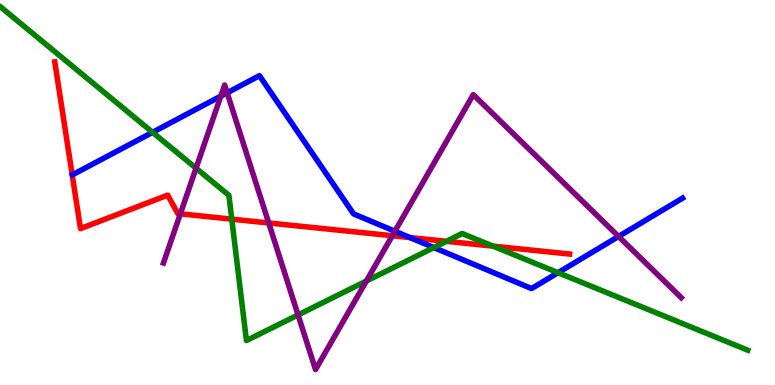[{'lines': ['blue', 'red'], 'intersections': [{'x': 5.29, 'y': 3.83}]}, {'lines': ['green', 'red'], 'intersections': [{'x': 2.99, 'y': 4.31}, {'x': 5.76, 'y': 3.73}, {'x': 6.36, 'y': 3.61}]}, {'lines': ['purple', 'red'], 'intersections': [{'x': 2.33, 'y': 4.45}, {'x': 3.47, 'y': 4.21}, {'x': 5.06, 'y': 3.88}]}, {'lines': ['blue', 'green'], 'intersections': [{'x': 1.97, 'y': 6.56}, {'x': 5.6, 'y': 3.57}, {'x': 7.2, 'y': 2.92}]}, {'lines': ['blue', 'purple'], 'intersections': [{'x': 2.85, 'y': 7.5}, {'x': 2.93, 'y': 7.59}, {'x': 5.1, 'y': 3.99}, {'x': 7.98, 'y': 3.86}]}, {'lines': ['green', 'purple'], 'intersections': [{'x': 2.53, 'y': 5.63}, {'x': 3.85, 'y': 1.82}, {'x': 4.73, 'y': 2.7}]}]